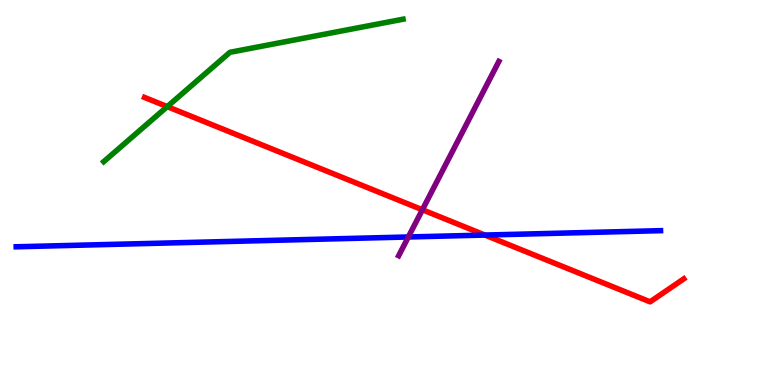[{'lines': ['blue', 'red'], 'intersections': [{'x': 6.26, 'y': 3.89}]}, {'lines': ['green', 'red'], 'intersections': [{'x': 2.16, 'y': 7.23}]}, {'lines': ['purple', 'red'], 'intersections': [{'x': 5.45, 'y': 4.55}]}, {'lines': ['blue', 'green'], 'intersections': []}, {'lines': ['blue', 'purple'], 'intersections': [{'x': 5.27, 'y': 3.84}]}, {'lines': ['green', 'purple'], 'intersections': []}]